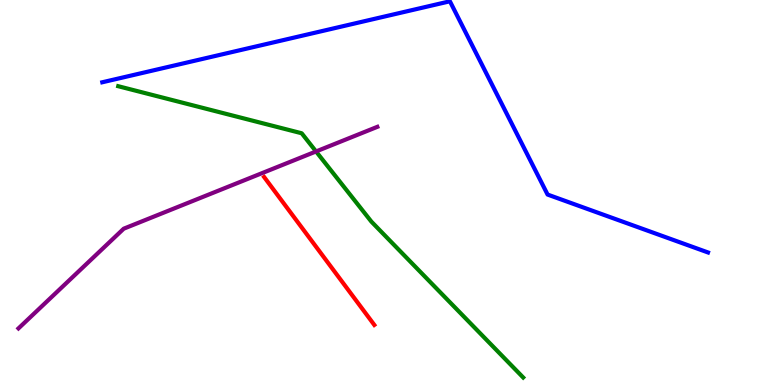[{'lines': ['blue', 'red'], 'intersections': []}, {'lines': ['green', 'red'], 'intersections': []}, {'lines': ['purple', 'red'], 'intersections': []}, {'lines': ['blue', 'green'], 'intersections': []}, {'lines': ['blue', 'purple'], 'intersections': []}, {'lines': ['green', 'purple'], 'intersections': [{'x': 4.08, 'y': 6.07}]}]